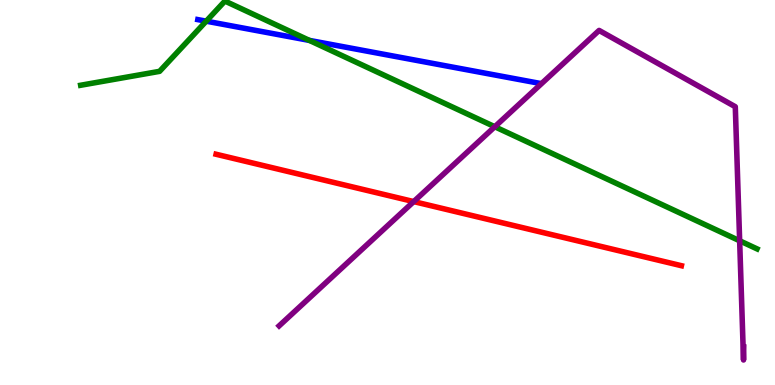[{'lines': ['blue', 'red'], 'intersections': []}, {'lines': ['green', 'red'], 'intersections': []}, {'lines': ['purple', 'red'], 'intersections': [{'x': 5.34, 'y': 4.76}]}, {'lines': ['blue', 'green'], 'intersections': [{'x': 2.66, 'y': 9.45}, {'x': 3.99, 'y': 8.95}]}, {'lines': ['blue', 'purple'], 'intersections': []}, {'lines': ['green', 'purple'], 'intersections': [{'x': 6.38, 'y': 6.71}, {'x': 9.54, 'y': 3.75}]}]